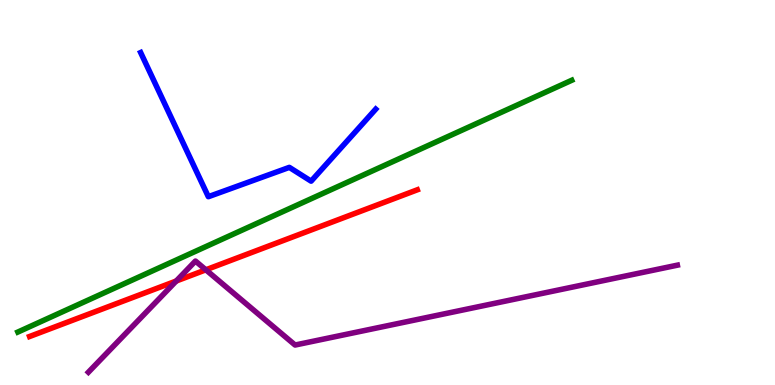[{'lines': ['blue', 'red'], 'intersections': []}, {'lines': ['green', 'red'], 'intersections': []}, {'lines': ['purple', 'red'], 'intersections': [{'x': 2.27, 'y': 2.7}, {'x': 2.66, 'y': 2.99}]}, {'lines': ['blue', 'green'], 'intersections': []}, {'lines': ['blue', 'purple'], 'intersections': []}, {'lines': ['green', 'purple'], 'intersections': []}]